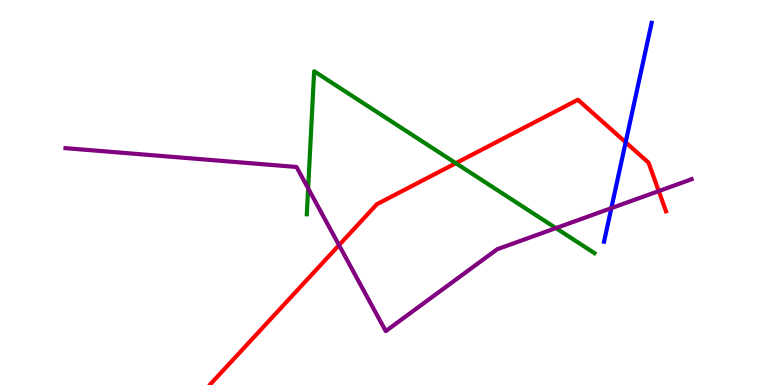[{'lines': ['blue', 'red'], 'intersections': [{'x': 8.07, 'y': 6.3}]}, {'lines': ['green', 'red'], 'intersections': [{'x': 5.88, 'y': 5.76}]}, {'lines': ['purple', 'red'], 'intersections': [{'x': 4.37, 'y': 3.63}, {'x': 8.5, 'y': 5.04}]}, {'lines': ['blue', 'green'], 'intersections': []}, {'lines': ['blue', 'purple'], 'intersections': [{'x': 7.89, 'y': 4.59}]}, {'lines': ['green', 'purple'], 'intersections': [{'x': 3.98, 'y': 5.11}, {'x': 7.17, 'y': 4.08}]}]